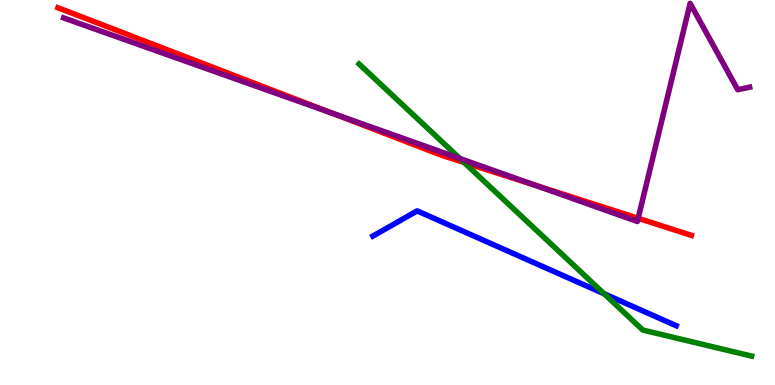[{'lines': ['blue', 'red'], 'intersections': []}, {'lines': ['green', 'red'], 'intersections': [{'x': 5.99, 'y': 5.78}]}, {'lines': ['purple', 'red'], 'intersections': [{'x': 4.29, 'y': 7.05}, {'x': 6.92, 'y': 5.18}, {'x': 8.23, 'y': 4.33}]}, {'lines': ['blue', 'green'], 'intersections': [{'x': 7.79, 'y': 2.37}]}, {'lines': ['blue', 'purple'], 'intersections': []}, {'lines': ['green', 'purple'], 'intersections': [{'x': 5.93, 'y': 5.88}]}]